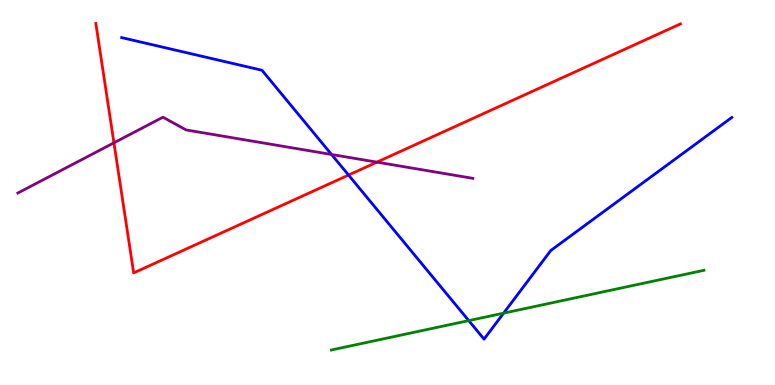[{'lines': ['blue', 'red'], 'intersections': [{'x': 4.5, 'y': 5.45}]}, {'lines': ['green', 'red'], 'intersections': []}, {'lines': ['purple', 'red'], 'intersections': [{'x': 1.47, 'y': 6.29}, {'x': 4.86, 'y': 5.79}]}, {'lines': ['blue', 'green'], 'intersections': [{'x': 6.05, 'y': 1.67}, {'x': 6.5, 'y': 1.87}]}, {'lines': ['blue', 'purple'], 'intersections': [{'x': 4.28, 'y': 5.99}]}, {'lines': ['green', 'purple'], 'intersections': []}]